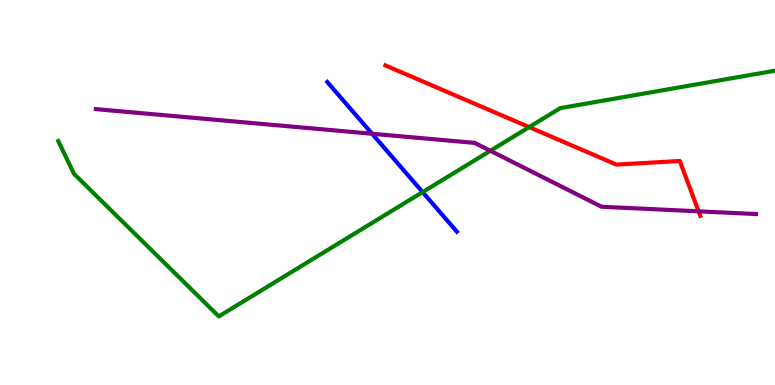[{'lines': ['blue', 'red'], 'intersections': []}, {'lines': ['green', 'red'], 'intersections': [{'x': 6.83, 'y': 6.7}]}, {'lines': ['purple', 'red'], 'intersections': [{'x': 9.01, 'y': 4.51}]}, {'lines': ['blue', 'green'], 'intersections': [{'x': 5.45, 'y': 5.01}]}, {'lines': ['blue', 'purple'], 'intersections': [{'x': 4.8, 'y': 6.53}]}, {'lines': ['green', 'purple'], 'intersections': [{'x': 6.33, 'y': 6.08}]}]